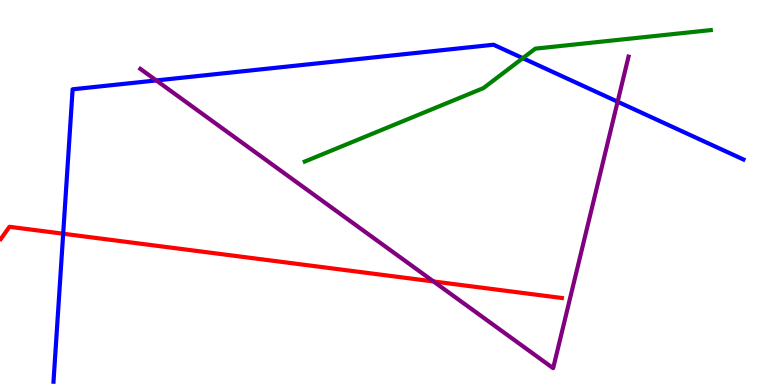[{'lines': ['blue', 'red'], 'intersections': [{'x': 0.815, 'y': 3.93}]}, {'lines': ['green', 'red'], 'intersections': []}, {'lines': ['purple', 'red'], 'intersections': [{'x': 5.59, 'y': 2.69}]}, {'lines': ['blue', 'green'], 'intersections': [{'x': 6.75, 'y': 8.49}]}, {'lines': ['blue', 'purple'], 'intersections': [{'x': 2.02, 'y': 7.91}, {'x': 7.97, 'y': 7.36}]}, {'lines': ['green', 'purple'], 'intersections': []}]